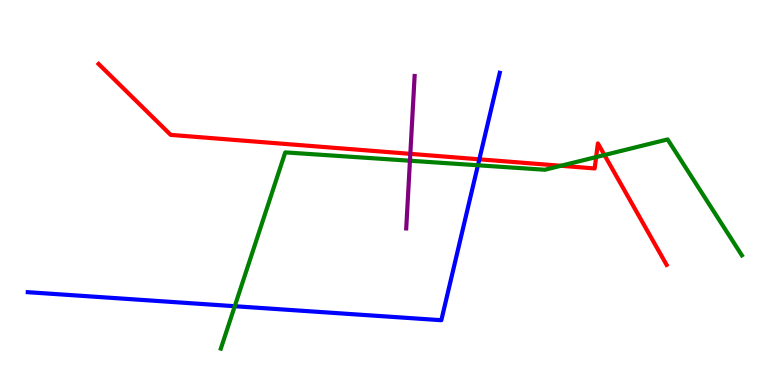[{'lines': ['blue', 'red'], 'intersections': [{'x': 6.18, 'y': 5.86}]}, {'lines': ['green', 'red'], 'intersections': [{'x': 7.24, 'y': 5.69}, {'x': 7.69, 'y': 5.92}, {'x': 7.8, 'y': 5.97}]}, {'lines': ['purple', 'red'], 'intersections': [{'x': 5.29, 'y': 6.0}]}, {'lines': ['blue', 'green'], 'intersections': [{'x': 3.03, 'y': 2.05}, {'x': 6.17, 'y': 5.71}]}, {'lines': ['blue', 'purple'], 'intersections': []}, {'lines': ['green', 'purple'], 'intersections': [{'x': 5.29, 'y': 5.83}]}]